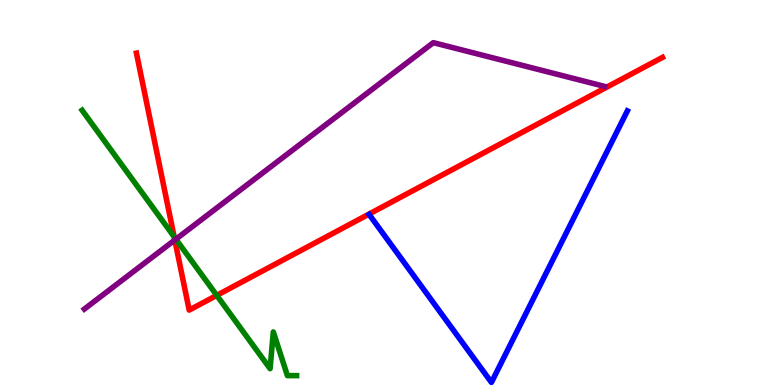[{'lines': ['blue', 'red'], 'intersections': []}, {'lines': ['green', 'red'], 'intersections': [{'x': 2.25, 'y': 3.85}, {'x': 2.8, 'y': 2.33}]}, {'lines': ['purple', 'red'], 'intersections': [{'x': 2.26, 'y': 3.77}]}, {'lines': ['blue', 'green'], 'intersections': []}, {'lines': ['blue', 'purple'], 'intersections': []}, {'lines': ['green', 'purple'], 'intersections': [{'x': 2.27, 'y': 3.79}]}]